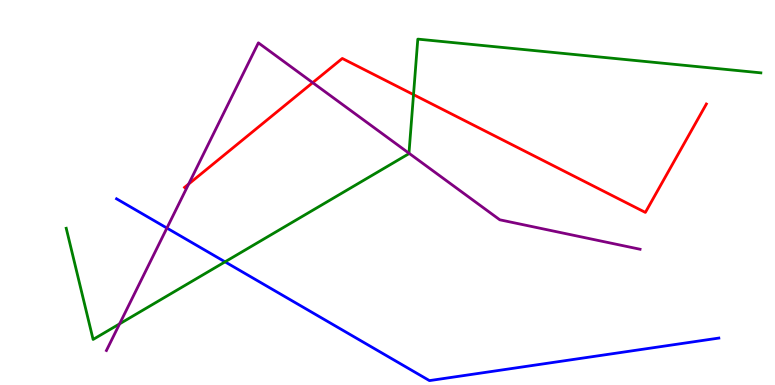[{'lines': ['blue', 'red'], 'intersections': []}, {'lines': ['green', 'red'], 'intersections': [{'x': 5.34, 'y': 7.54}]}, {'lines': ['purple', 'red'], 'intersections': [{'x': 2.43, 'y': 5.22}, {'x': 4.03, 'y': 7.85}]}, {'lines': ['blue', 'green'], 'intersections': [{'x': 2.9, 'y': 3.2}]}, {'lines': ['blue', 'purple'], 'intersections': [{'x': 2.15, 'y': 4.08}]}, {'lines': ['green', 'purple'], 'intersections': [{'x': 1.54, 'y': 1.59}, {'x': 5.28, 'y': 6.02}]}]